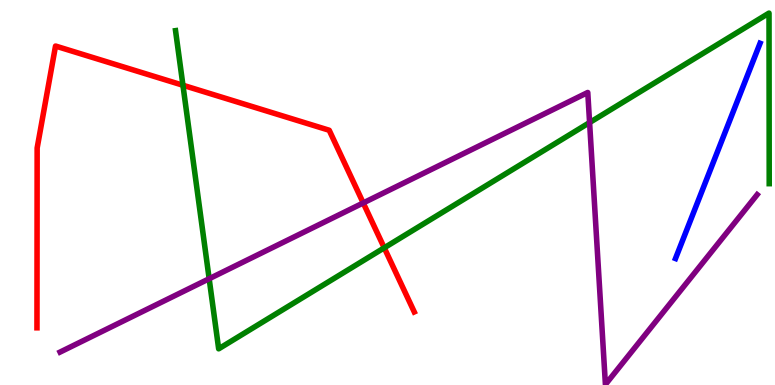[{'lines': ['blue', 'red'], 'intersections': []}, {'lines': ['green', 'red'], 'intersections': [{'x': 2.36, 'y': 7.79}, {'x': 4.96, 'y': 3.56}]}, {'lines': ['purple', 'red'], 'intersections': [{'x': 4.69, 'y': 4.73}]}, {'lines': ['blue', 'green'], 'intersections': []}, {'lines': ['blue', 'purple'], 'intersections': []}, {'lines': ['green', 'purple'], 'intersections': [{'x': 2.7, 'y': 2.76}, {'x': 7.61, 'y': 6.82}]}]